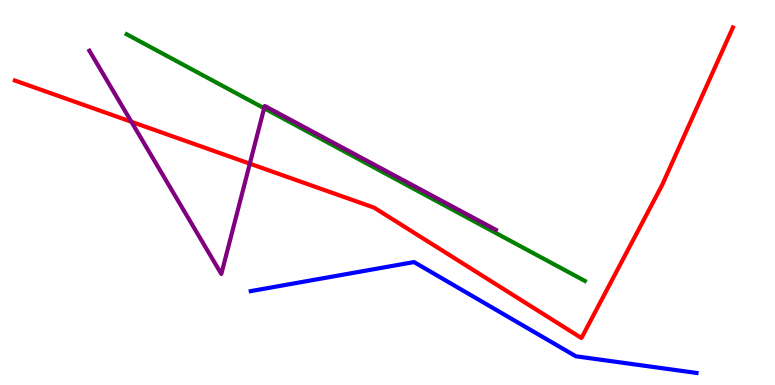[{'lines': ['blue', 'red'], 'intersections': []}, {'lines': ['green', 'red'], 'intersections': []}, {'lines': ['purple', 'red'], 'intersections': [{'x': 1.7, 'y': 6.84}, {'x': 3.22, 'y': 5.75}]}, {'lines': ['blue', 'green'], 'intersections': []}, {'lines': ['blue', 'purple'], 'intersections': []}, {'lines': ['green', 'purple'], 'intersections': [{'x': 3.41, 'y': 7.19}]}]